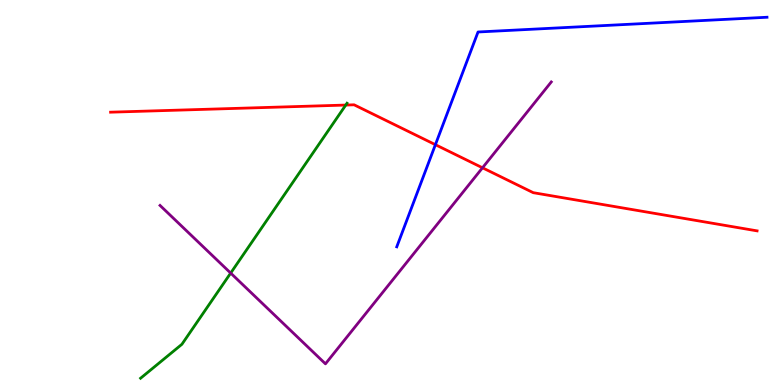[{'lines': ['blue', 'red'], 'intersections': [{'x': 5.62, 'y': 6.24}]}, {'lines': ['green', 'red'], 'intersections': [{'x': 4.46, 'y': 7.27}]}, {'lines': ['purple', 'red'], 'intersections': [{'x': 6.23, 'y': 5.64}]}, {'lines': ['blue', 'green'], 'intersections': []}, {'lines': ['blue', 'purple'], 'intersections': []}, {'lines': ['green', 'purple'], 'intersections': [{'x': 2.98, 'y': 2.91}]}]